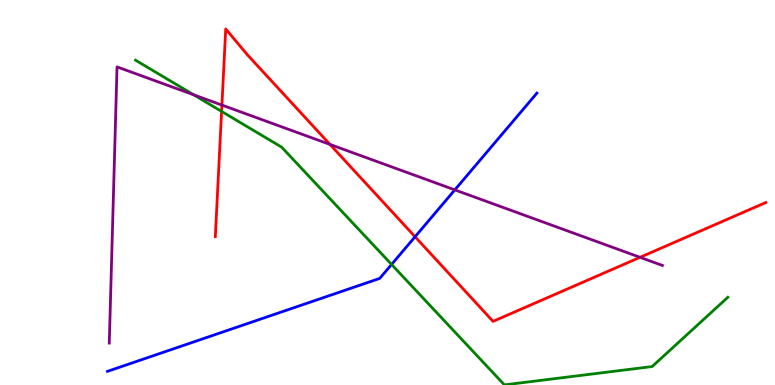[{'lines': ['blue', 'red'], 'intersections': [{'x': 5.36, 'y': 3.85}]}, {'lines': ['green', 'red'], 'intersections': [{'x': 2.86, 'y': 7.11}]}, {'lines': ['purple', 'red'], 'intersections': [{'x': 2.86, 'y': 7.27}, {'x': 4.26, 'y': 6.25}, {'x': 8.26, 'y': 3.32}]}, {'lines': ['blue', 'green'], 'intersections': [{'x': 5.05, 'y': 3.13}]}, {'lines': ['blue', 'purple'], 'intersections': [{'x': 5.87, 'y': 5.07}]}, {'lines': ['green', 'purple'], 'intersections': [{'x': 2.5, 'y': 7.54}]}]